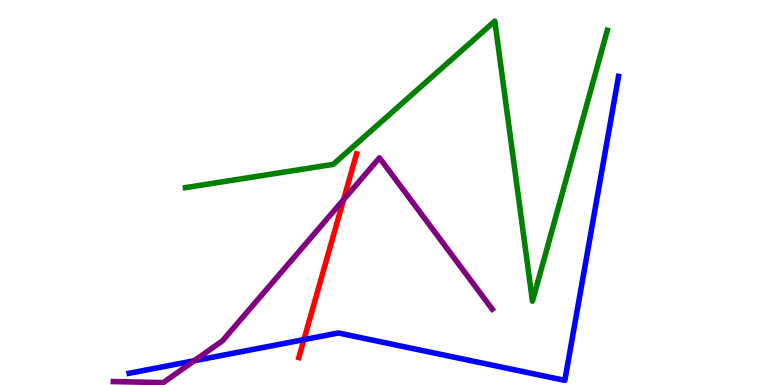[{'lines': ['blue', 'red'], 'intersections': [{'x': 3.92, 'y': 1.18}]}, {'lines': ['green', 'red'], 'intersections': []}, {'lines': ['purple', 'red'], 'intersections': [{'x': 4.43, 'y': 4.81}]}, {'lines': ['blue', 'green'], 'intersections': []}, {'lines': ['blue', 'purple'], 'intersections': [{'x': 2.51, 'y': 0.63}]}, {'lines': ['green', 'purple'], 'intersections': []}]